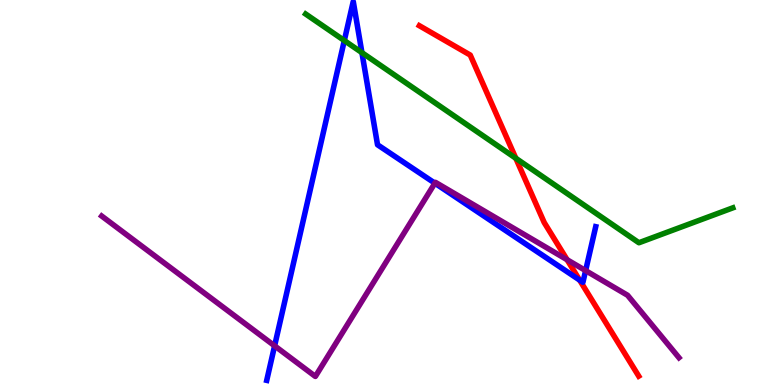[{'lines': ['blue', 'red'], 'intersections': [{'x': 7.48, 'y': 2.73}]}, {'lines': ['green', 'red'], 'intersections': [{'x': 6.66, 'y': 5.89}]}, {'lines': ['purple', 'red'], 'intersections': [{'x': 7.32, 'y': 3.25}]}, {'lines': ['blue', 'green'], 'intersections': [{'x': 4.44, 'y': 8.95}, {'x': 4.67, 'y': 8.63}]}, {'lines': ['blue', 'purple'], 'intersections': [{'x': 3.54, 'y': 1.02}, {'x': 5.61, 'y': 5.24}, {'x': 7.56, 'y': 2.97}]}, {'lines': ['green', 'purple'], 'intersections': []}]